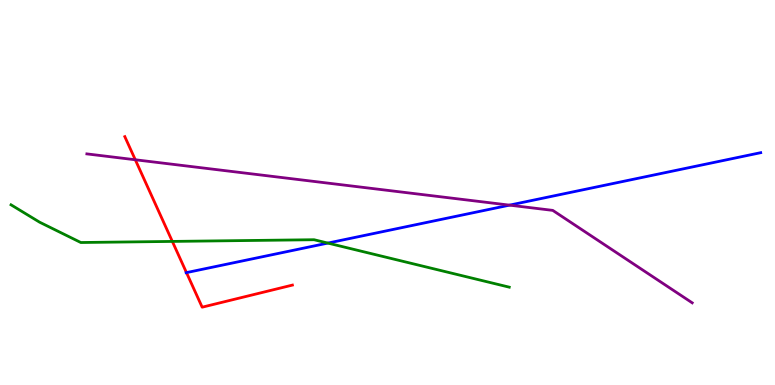[{'lines': ['blue', 'red'], 'intersections': [{'x': 2.41, 'y': 2.92}]}, {'lines': ['green', 'red'], 'intersections': [{'x': 2.22, 'y': 3.73}]}, {'lines': ['purple', 'red'], 'intersections': [{'x': 1.75, 'y': 5.85}]}, {'lines': ['blue', 'green'], 'intersections': [{'x': 4.23, 'y': 3.69}]}, {'lines': ['blue', 'purple'], 'intersections': [{'x': 6.57, 'y': 4.67}]}, {'lines': ['green', 'purple'], 'intersections': []}]